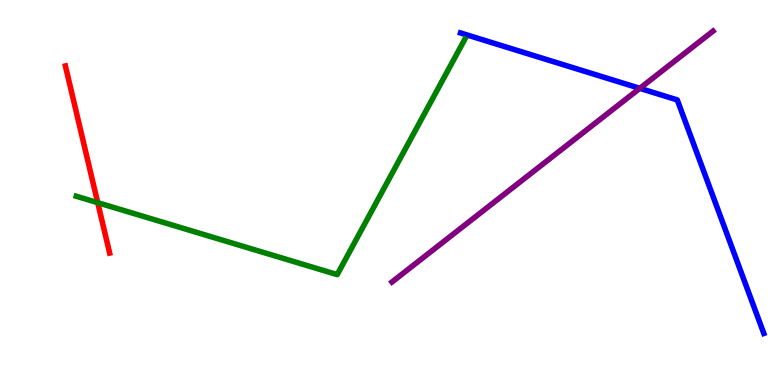[{'lines': ['blue', 'red'], 'intersections': []}, {'lines': ['green', 'red'], 'intersections': [{'x': 1.26, 'y': 4.74}]}, {'lines': ['purple', 'red'], 'intersections': []}, {'lines': ['blue', 'green'], 'intersections': []}, {'lines': ['blue', 'purple'], 'intersections': [{'x': 8.26, 'y': 7.71}]}, {'lines': ['green', 'purple'], 'intersections': []}]